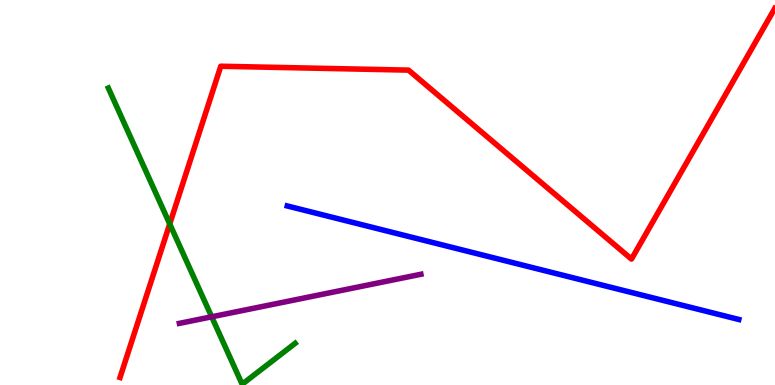[{'lines': ['blue', 'red'], 'intersections': []}, {'lines': ['green', 'red'], 'intersections': [{'x': 2.19, 'y': 4.18}]}, {'lines': ['purple', 'red'], 'intersections': []}, {'lines': ['blue', 'green'], 'intersections': []}, {'lines': ['blue', 'purple'], 'intersections': []}, {'lines': ['green', 'purple'], 'intersections': [{'x': 2.73, 'y': 1.77}]}]